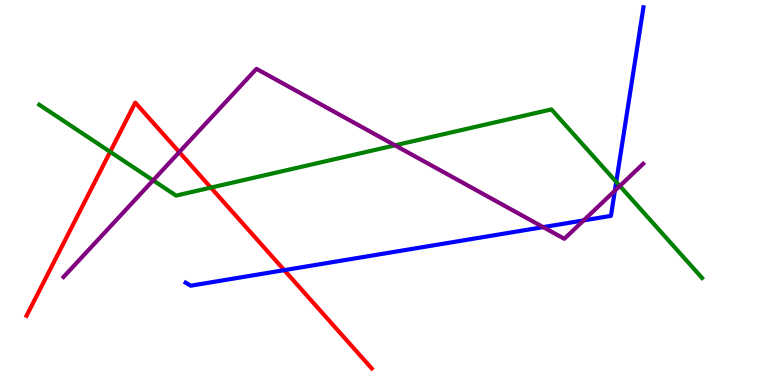[{'lines': ['blue', 'red'], 'intersections': [{'x': 3.67, 'y': 2.98}]}, {'lines': ['green', 'red'], 'intersections': [{'x': 1.42, 'y': 6.06}, {'x': 2.72, 'y': 5.13}]}, {'lines': ['purple', 'red'], 'intersections': [{'x': 2.31, 'y': 6.05}]}, {'lines': ['blue', 'green'], 'intersections': [{'x': 7.95, 'y': 5.27}]}, {'lines': ['blue', 'purple'], 'intersections': [{'x': 7.01, 'y': 4.1}, {'x': 7.53, 'y': 4.28}, {'x': 7.93, 'y': 5.05}]}, {'lines': ['green', 'purple'], 'intersections': [{'x': 1.98, 'y': 5.32}, {'x': 5.1, 'y': 6.23}, {'x': 8.0, 'y': 5.17}]}]